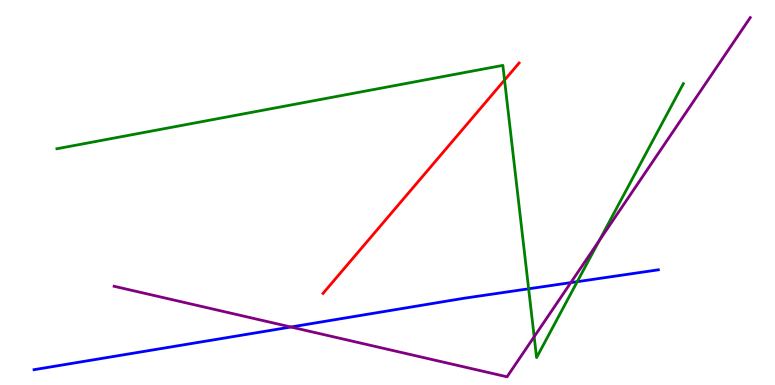[{'lines': ['blue', 'red'], 'intersections': []}, {'lines': ['green', 'red'], 'intersections': [{'x': 6.51, 'y': 7.92}]}, {'lines': ['purple', 'red'], 'intersections': []}, {'lines': ['blue', 'green'], 'intersections': [{'x': 6.82, 'y': 2.5}, {'x': 7.45, 'y': 2.68}]}, {'lines': ['blue', 'purple'], 'intersections': [{'x': 3.75, 'y': 1.51}, {'x': 7.37, 'y': 2.66}]}, {'lines': ['green', 'purple'], 'intersections': [{'x': 6.89, 'y': 1.25}, {'x': 7.73, 'y': 3.75}]}]